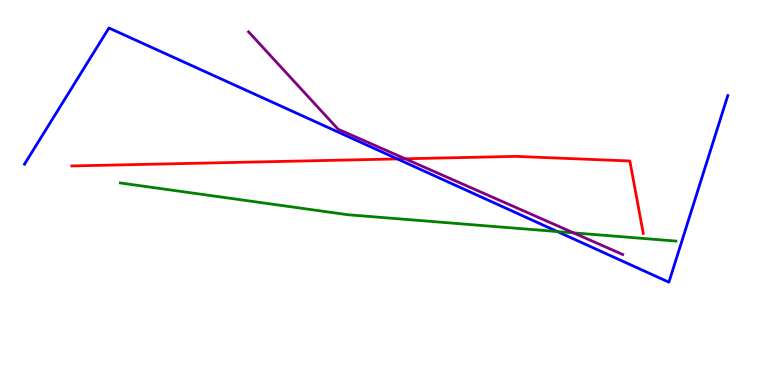[{'lines': ['blue', 'red'], 'intersections': [{'x': 5.13, 'y': 5.87}]}, {'lines': ['green', 'red'], 'intersections': []}, {'lines': ['purple', 'red'], 'intersections': [{'x': 5.23, 'y': 5.88}]}, {'lines': ['blue', 'green'], 'intersections': [{'x': 7.19, 'y': 3.99}]}, {'lines': ['blue', 'purple'], 'intersections': []}, {'lines': ['green', 'purple'], 'intersections': [{'x': 7.4, 'y': 3.95}]}]